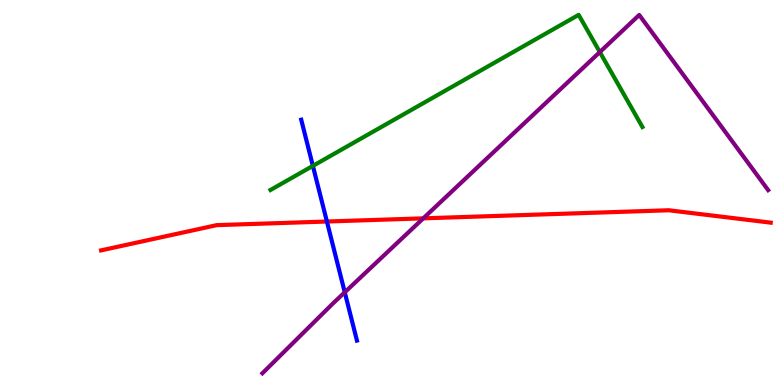[{'lines': ['blue', 'red'], 'intersections': [{'x': 4.22, 'y': 4.25}]}, {'lines': ['green', 'red'], 'intersections': []}, {'lines': ['purple', 'red'], 'intersections': [{'x': 5.46, 'y': 4.33}]}, {'lines': ['blue', 'green'], 'intersections': [{'x': 4.04, 'y': 5.69}]}, {'lines': ['blue', 'purple'], 'intersections': [{'x': 4.45, 'y': 2.41}]}, {'lines': ['green', 'purple'], 'intersections': [{'x': 7.74, 'y': 8.65}]}]